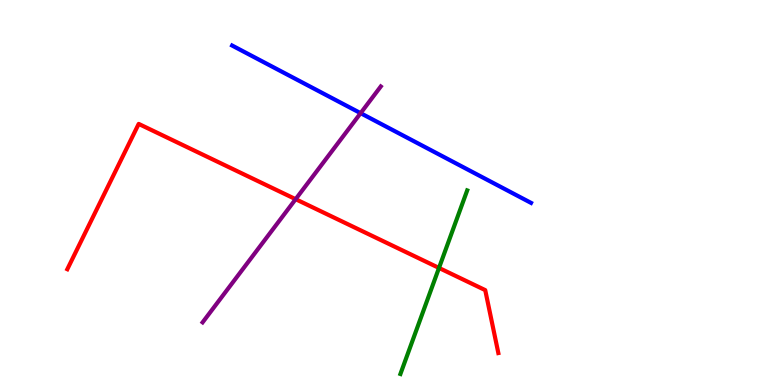[{'lines': ['blue', 'red'], 'intersections': []}, {'lines': ['green', 'red'], 'intersections': [{'x': 5.66, 'y': 3.04}]}, {'lines': ['purple', 'red'], 'intersections': [{'x': 3.81, 'y': 4.83}]}, {'lines': ['blue', 'green'], 'intersections': []}, {'lines': ['blue', 'purple'], 'intersections': [{'x': 4.65, 'y': 7.06}]}, {'lines': ['green', 'purple'], 'intersections': []}]